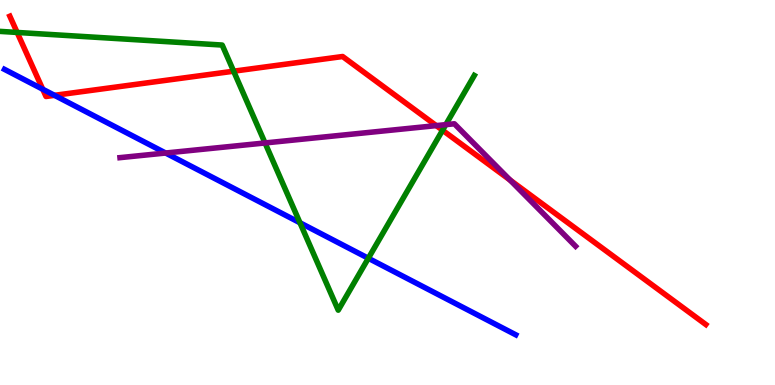[{'lines': ['blue', 'red'], 'intersections': [{'x': 0.551, 'y': 7.68}, {'x': 0.703, 'y': 7.52}]}, {'lines': ['green', 'red'], 'intersections': [{'x': 0.221, 'y': 9.16}, {'x': 3.01, 'y': 8.15}, {'x': 5.71, 'y': 6.62}]}, {'lines': ['purple', 'red'], 'intersections': [{'x': 5.63, 'y': 6.74}, {'x': 6.58, 'y': 5.32}]}, {'lines': ['blue', 'green'], 'intersections': [{'x': 3.87, 'y': 4.21}, {'x': 4.75, 'y': 3.29}]}, {'lines': ['blue', 'purple'], 'intersections': [{'x': 2.14, 'y': 6.03}]}, {'lines': ['green', 'purple'], 'intersections': [{'x': 3.42, 'y': 6.29}, {'x': 5.75, 'y': 6.76}]}]